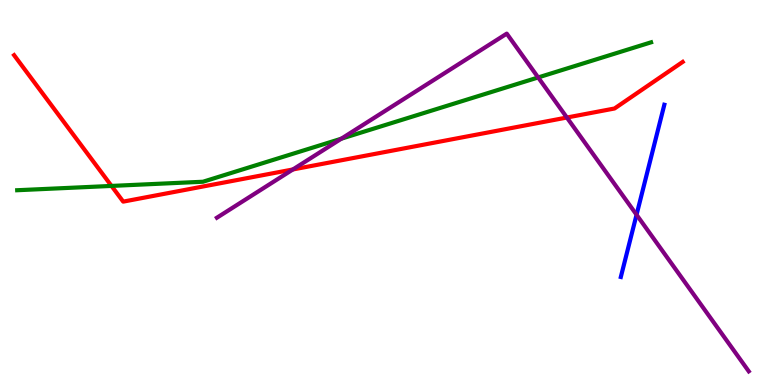[{'lines': ['blue', 'red'], 'intersections': []}, {'lines': ['green', 'red'], 'intersections': [{'x': 1.44, 'y': 5.17}]}, {'lines': ['purple', 'red'], 'intersections': [{'x': 3.78, 'y': 5.6}, {'x': 7.31, 'y': 6.95}]}, {'lines': ['blue', 'green'], 'intersections': []}, {'lines': ['blue', 'purple'], 'intersections': [{'x': 8.21, 'y': 4.42}]}, {'lines': ['green', 'purple'], 'intersections': [{'x': 4.4, 'y': 6.4}, {'x': 6.94, 'y': 7.99}]}]